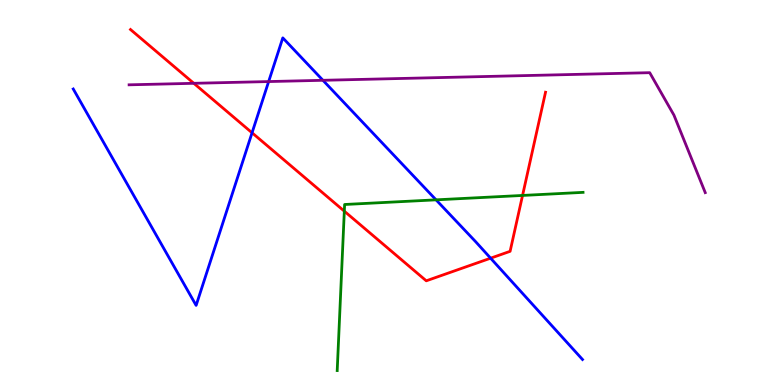[{'lines': ['blue', 'red'], 'intersections': [{'x': 3.25, 'y': 6.55}, {'x': 6.33, 'y': 3.29}]}, {'lines': ['green', 'red'], 'intersections': [{'x': 4.44, 'y': 4.51}, {'x': 6.74, 'y': 4.92}]}, {'lines': ['purple', 'red'], 'intersections': [{'x': 2.5, 'y': 7.84}]}, {'lines': ['blue', 'green'], 'intersections': [{'x': 5.63, 'y': 4.81}]}, {'lines': ['blue', 'purple'], 'intersections': [{'x': 3.47, 'y': 7.88}, {'x': 4.17, 'y': 7.91}]}, {'lines': ['green', 'purple'], 'intersections': []}]